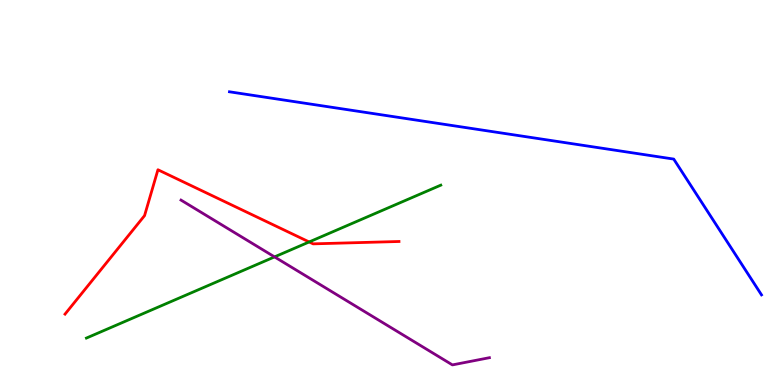[{'lines': ['blue', 'red'], 'intersections': []}, {'lines': ['green', 'red'], 'intersections': [{'x': 3.99, 'y': 3.72}]}, {'lines': ['purple', 'red'], 'intersections': []}, {'lines': ['blue', 'green'], 'intersections': []}, {'lines': ['blue', 'purple'], 'intersections': []}, {'lines': ['green', 'purple'], 'intersections': [{'x': 3.54, 'y': 3.33}]}]